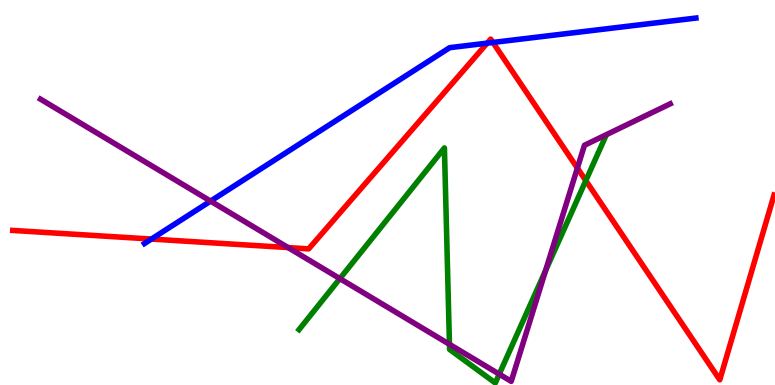[{'lines': ['blue', 'red'], 'intersections': [{'x': 1.95, 'y': 3.79}, {'x': 6.29, 'y': 8.88}, {'x': 6.36, 'y': 8.9}]}, {'lines': ['green', 'red'], 'intersections': [{'x': 7.56, 'y': 5.31}]}, {'lines': ['purple', 'red'], 'intersections': [{'x': 3.72, 'y': 3.57}, {'x': 7.45, 'y': 5.63}]}, {'lines': ['blue', 'green'], 'intersections': []}, {'lines': ['blue', 'purple'], 'intersections': [{'x': 2.72, 'y': 4.78}]}, {'lines': ['green', 'purple'], 'intersections': [{'x': 4.39, 'y': 2.76}, {'x': 5.8, 'y': 1.06}, {'x': 6.44, 'y': 0.282}, {'x': 7.04, 'y': 2.97}]}]